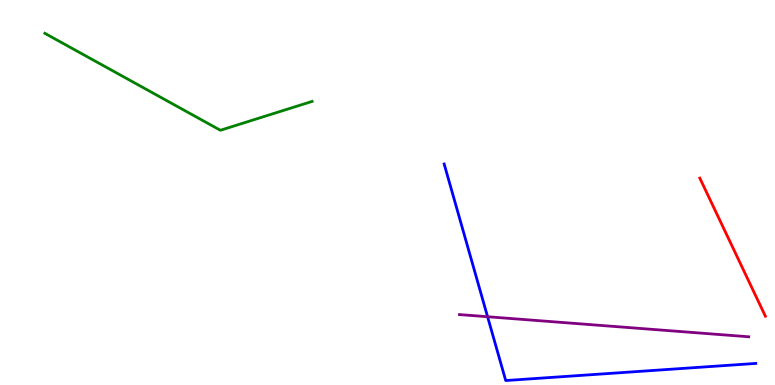[{'lines': ['blue', 'red'], 'intersections': []}, {'lines': ['green', 'red'], 'intersections': []}, {'lines': ['purple', 'red'], 'intersections': []}, {'lines': ['blue', 'green'], 'intersections': []}, {'lines': ['blue', 'purple'], 'intersections': [{'x': 6.29, 'y': 1.77}]}, {'lines': ['green', 'purple'], 'intersections': []}]